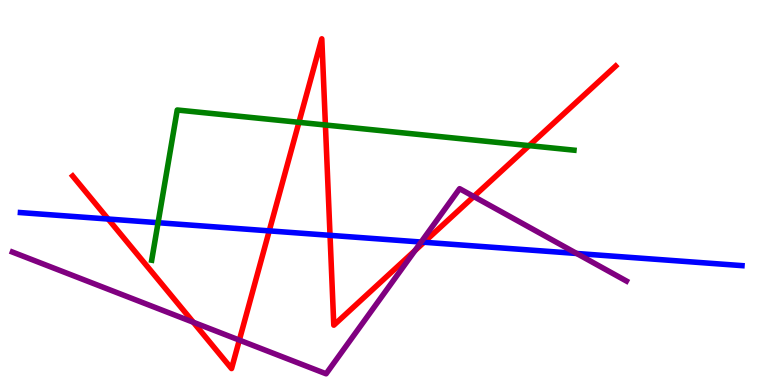[{'lines': ['blue', 'red'], 'intersections': [{'x': 1.4, 'y': 4.31}, {'x': 3.47, 'y': 4.0}, {'x': 4.26, 'y': 3.89}, {'x': 5.47, 'y': 3.71}]}, {'lines': ['green', 'red'], 'intersections': [{'x': 3.86, 'y': 6.82}, {'x': 4.2, 'y': 6.75}, {'x': 6.83, 'y': 6.22}]}, {'lines': ['purple', 'red'], 'intersections': [{'x': 2.49, 'y': 1.63}, {'x': 3.09, 'y': 1.17}, {'x': 5.35, 'y': 3.49}, {'x': 6.11, 'y': 4.9}]}, {'lines': ['blue', 'green'], 'intersections': [{'x': 2.04, 'y': 4.22}]}, {'lines': ['blue', 'purple'], 'intersections': [{'x': 5.43, 'y': 3.71}, {'x': 7.44, 'y': 3.42}]}, {'lines': ['green', 'purple'], 'intersections': []}]